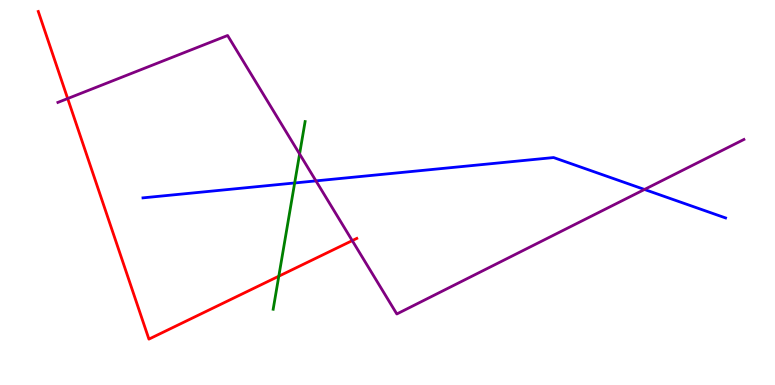[{'lines': ['blue', 'red'], 'intersections': []}, {'lines': ['green', 'red'], 'intersections': [{'x': 3.6, 'y': 2.83}]}, {'lines': ['purple', 'red'], 'intersections': [{'x': 0.873, 'y': 7.44}, {'x': 4.55, 'y': 3.75}]}, {'lines': ['blue', 'green'], 'intersections': [{'x': 3.8, 'y': 5.25}]}, {'lines': ['blue', 'purple'], 'intersections': [{'x': 4.08, 'y': 5.3}, {'x': 8.32, 'y': 5.08}]}, {'lines': ['green', 'purple'], 'intersections': [{'x': 3.87, 'y': 6.0}]}]